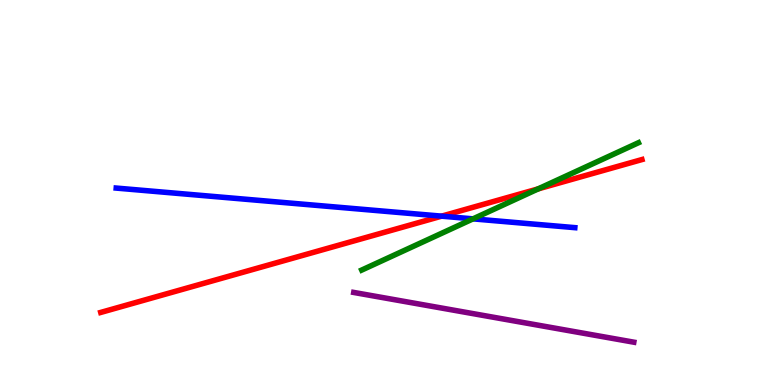[{'lines': ['blue', 'red'], 'intersections': [{'x': 5.7, 'y': 4.39}]}, {'lines': ['green', 'red'], 'intersections': [{'x': 6.94, 'y': 5.09}]}, {'lines': ['purple', 'red'], 'intersections': []}, {'lines': ['blue', 'green'], 'intersections': [{'x': 6.1, 'y': 4.32}]}, {'lines': ['blue', 'purple'], 'intersections': []}, {'lines': ['green', 'purple'], 'intersections': []}]